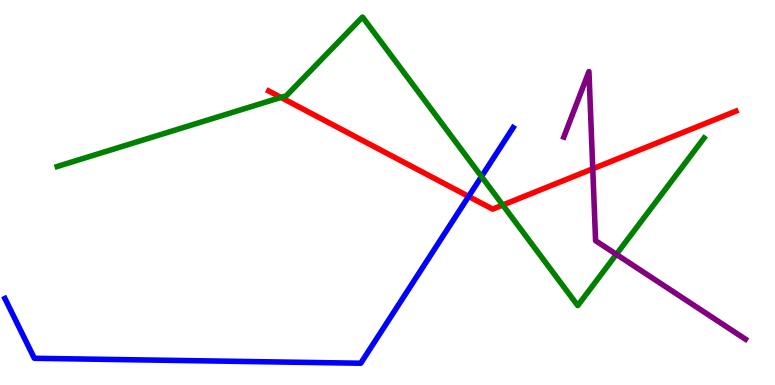[{'lines': ['blue', 'red'], 'intersections': [{'x': 6.05, 'y': 4.9}]}, {'lines': ['green', 'red'], 'intersections': [{'x': 3.62, 'y': 7.47}, {'x': 6.49, 'y': 4.67}]}, {'lines': ['purple', 'red'], 'intersections': [{'x': 7.65, 'y': 5.62}]}, {'lines': ['blue', 'green'], 'intersections': [{'x': 6.21, 'y': 5.41}]}, {'lines': ['blue', 'purple'], 'intersections': []}, {'lines': ['green', 'purple'], 'intersections': [{'x': 7.95, 'y': 3.39}]}]